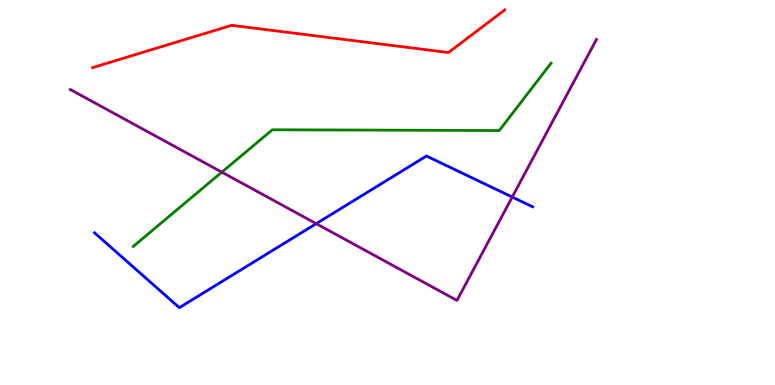[{'lines': ['blue', 'red'], 'intersections': []}, {'lines': ['green', 'red'], 'intersections': []}, {'lines': ['purple', 'red'], 'intersections': []}, {'lines': ['blue', 'green'], 'intersections': []}, {'lines': ['blue', 'purple'], 'intersections': [{'x': 4.08, 'y': 4.19}, {'x': 6.61, 'y': 4.88}]}, {'lines': ['green', 'purple'], 'intersections': [{'x': 2.86, 'y': 5.53}]}]